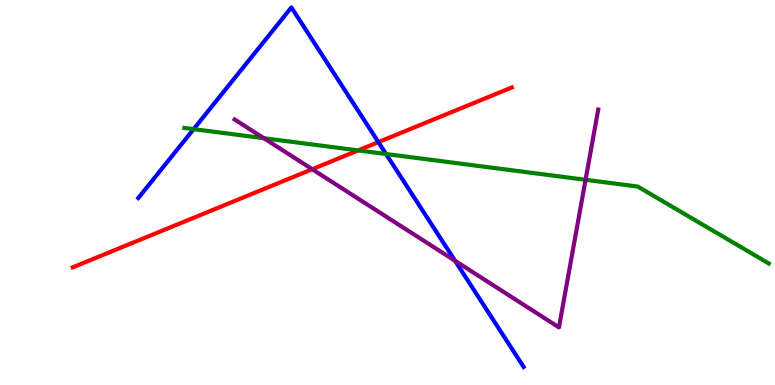[{'lines': ['blue', 'red'], 'intersections': [{'x': 4.88, 'y': 6.31}]}, {'lines': ['green', 'red'], 'intersections': [{'x': 4.62, 'y': 6.09}]}, {'lines': ['purple', 'red'], 'intersections': [{'x': 4.03, 'y': 5.6}]}, {'lines': ['blue', 'green'], 'intersections': [{'x': 2.5, 'y': 6.65}, {'x': 4.98, 'y': 6.0}]}, {'lines': ['blue', 'purple'], 'intersections': [{'x': 5.87, 'y': 3.23}]}, {'lines': ['green', 'purple'], 'intersections': [{'x': 3.4, 'y': 6.41}, {'x': 7.56, 'y': 5.33}]}]